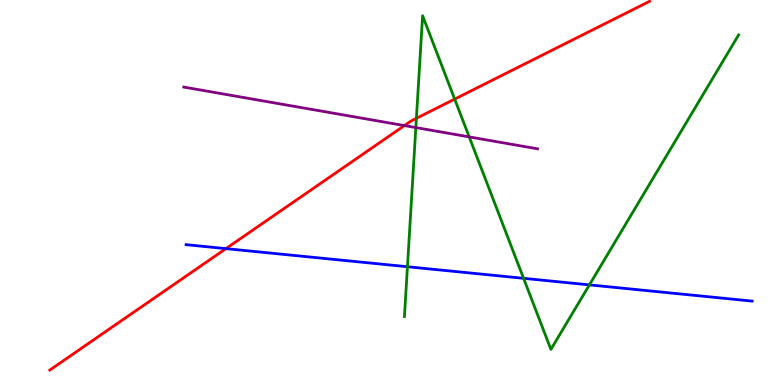[{'lines': ['blue', 'red'], 'intersections': [{'x': 2.92, 'y': 3.54}]}, {'lines': ['green', 'red'], 'intersections': [{'x': 5.37, 'y': 6.93}, {'x': 5.87, 'y': 7.43}]}, {'lines': ['purple', 'red'], 'intersections': [{'x': 5.22, 'y': 6.74}]}, {'lines': ['blue', 'green'], 'intersections': [{'x': 5.26, 'y': 3.07}, {'x': 6.76, 'y': 2.77}, {'x': 7.61, 'y': 2.6}]}, {'lines': ['blue', 'purple'], 'intersections': []}, {'lines': ['green', 'purple'], 'intersections': [{'x': 5.37, 'y': 6.69}, {'x': 6.05, 'y': 6.44}]}]